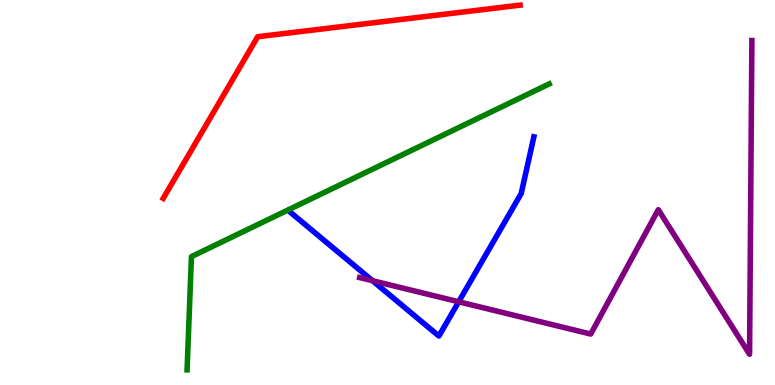[{'lines': ['blue', 'red'], 'intersections': []}, {'lines': ['green', 'red'], 'intersections': []}, {'lines': ['purple', 'red'], 'intersections': []}, {'lines': ['blue', 'green'], 'intersections': []}, {'lines': ['blue', 'purple'], 'intersections': [{'x': 4.81, 'y': 2.71}, {'x': 5.92, 'y': 2.16}]}, {'lines': ['green', 'purple'], 'intersections': []}]